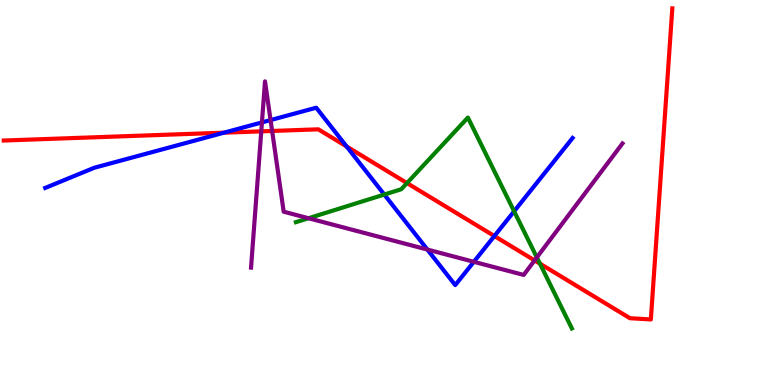[{'lines': ['blue', 'red'], 'intersections': [{'x': 2.89, 'y': 6.55}, {'x': 4.47, 'y': 6.2}, {'x': 6.38, 'y': 3.87}]}, {'lines': ['green', 'red'], 'intersections': [{'x': 5.25, 'y': 5.24}, {'x': 6.97, 'y': 3.15}]}, {'lines': ['purple', 'red'], 'intersections': [{'x': 3.37, 'y': 6.59}, {'x': 3.51, 'y': 6.6}, {'x': 6.9, 'y': 3.24}]}, {'lines': ['blue', 'green'], 'intersections': [{'x': 4.96, 'y': 4.95}, {'x': 6.63, 'y': 4.51}]}, {'lines': ['blue', 'purple'], 'intersections': [{'x': 3.38, 'y': 6.82}, {'x': 3.49, 'y': 6.88}, {'x': 5.51, 'y': 3.52}, {'x': 6.11, 'y': 3.2}]}, {'lines': ['green', 'purple'], 'intersections': [{'x': 3.98, 'y': 4.33}, {'x': 6.93, 'y': 3.31}]}]